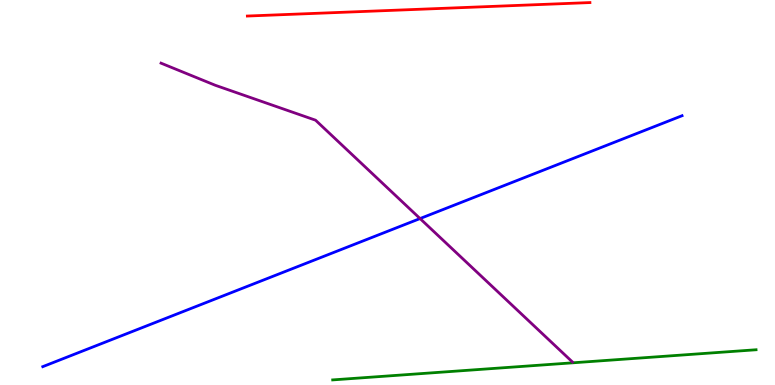[{'lines': ['blue', 'red'], 'intersections': []}, {'lines': ['green', 'red'], 'intersections': []}, {'lines': ['purple', 'red'], 'intersections': []}, {'lines': ['blue', 'green'], 'intersections': []}, {'lines': ['blue', 'purple'], 'intersections': [{'x': 5.42, 'y': 4.32}]}, {'lines': ['green', 'purple'], 'intersections': []}]